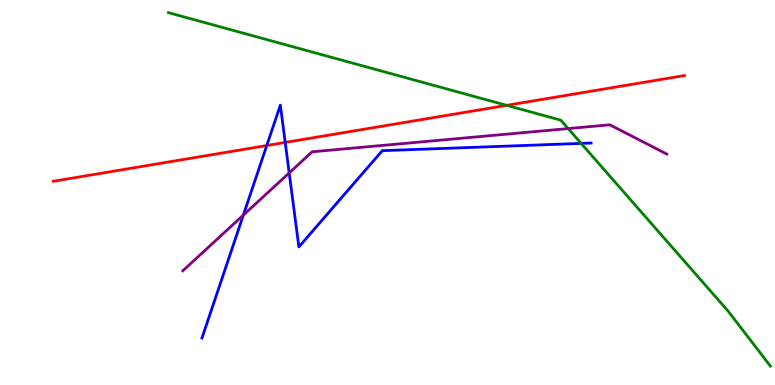[{'lines': ['blue', 'red'], 'intersections': [{'x': 3.44, 'y': 6.22}, {'x': 3.68, 'y': 6.3}]}, {'lines': ['green', 'red'], 'intersections': [{'x': 6.54, 'y': 7.26}]}, {'lines': ['purple', 'red'], 'intersections': []}, {'lines': ['blue', 'green'], 'intersections': [{'x': 7.5, 'y': 6.28}]}, {'lines': ['blue', 'purple'], 'intersections': [{'x': 3.14, 'y': 4.41}, {'x': 3.73, 'y': 5.51}]}, {'lines': ['green', 'purple'], 'intersections': [{'x': 7.33, 'y': 6.66}]}]